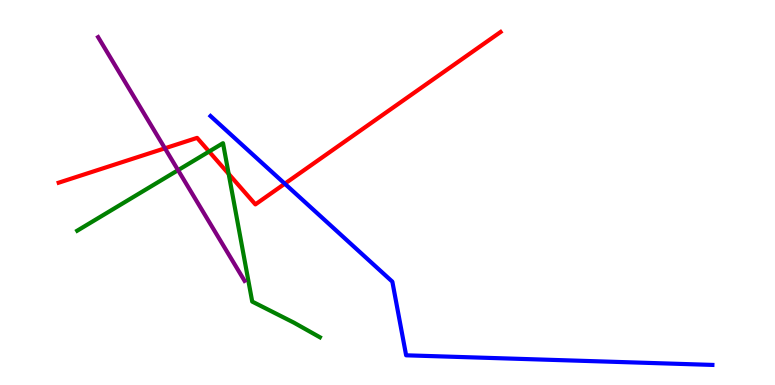[{'lines': ['blue', 'red'], 'intersections': [{'x': 3.67, 'y': 5.23}]}, {'lines': ['green', 'red'], 'intersections': [{'x': 2.7, 'y': 6.06}, {'x': 2.95, 'y': 5.48}]}, {'lines': ['purple', 'red'], 'intersections': [{'x': 2.13, 'y': 6.15}]}, {'lines': ['blue', 'green'], 'intersections': []}, {'lines': ['blue', 'purple'], 'intersections': []}, {'lines': ['green', 'purple'], 'intersections': [{'x': 2.3, 'y': 5.58}]}]